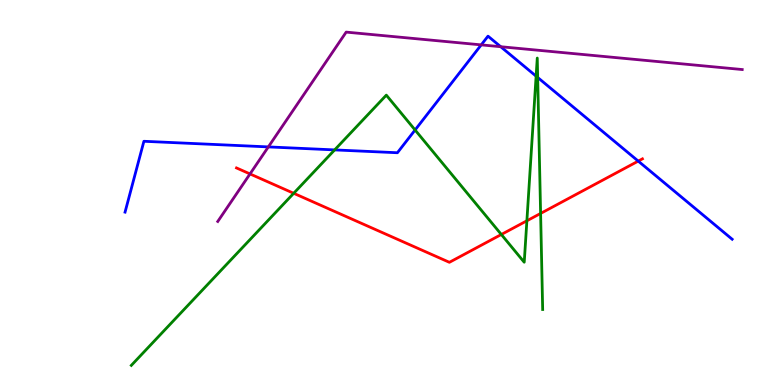[{'lines': ['blue', 'red'], 'intersections': [{'x': 8.24, 'y': 5.82}]}, {'lines': ['green', 'red'], 'intersections': [{'x': 3.79, 'y': 4.98}, {'x': 6.47, 'y': 3.91}, {'x': 6.8, 'y': 4.27}, {'x': 6.98, 'y': 4.46}]}, {'lines': ['purple', 'red'], 'intersections': [{'x': 3.23, 'y': 5.48}]}, {'lines': ['blue', 'green'], 'intersections': [{'x': 4.32, 'y': 6.11}, {'x': 5.36, 'y': 6.62}, {'x': 6.92, 'y': 8.02}, {'x': 6.94, 'y': 7.99}]}, {'lines': ['blue', 'purple'], 'intersections': [{'x': 3.46, 'y': 6.18}, {'x': 6.21, 'y': 8.83}, {'x': 6.46, 'y': 8.79}]}, {'lines': ['green', 'purple'], 'intersections': []}]